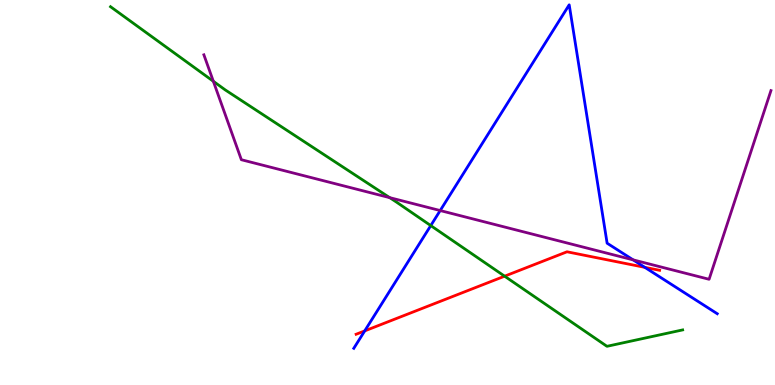[{'lines': ['blue', 'red'], 'intersections': [{'x': 4.71, 'y': 1.41}, {'x': 8.32, 'y': 3.06}]}, {'lines': ['green', 'red'], 'intersections': [{'x': 6.51, 'y': 2.83}]}, {'lines': ['purple', 'red'], 'intersections': []}, {'lines': ['blue', 'green'], 'intersections': [{'x': 5.56, 'y': 4.14}]}, {'lines': ['blue', 'purple'], 'intersections': [{'x': 5.68, 'y': 4.53}, {'x': 8.17, 'y': 3.25}]}, {'lines': ['green', 'purple'], 'intersections': [{'x': 2.75, 'y': 7.89}, {'x': 5.03, 'y': 4.87}]}]